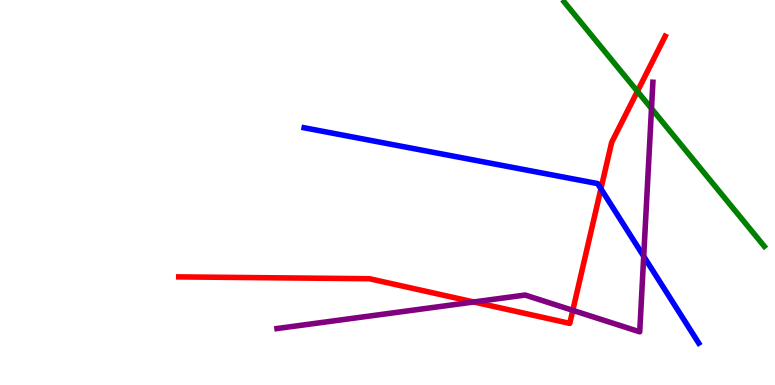[{'lines': ['blue', 'red'], 'intersections': [{'x': 7.75, 'y': 5.1}]}, {'lines': ['green', 'red'], 'intersections': [{'x': 8.22, 'y': 7.63}]}, {'lines': ['purple', 'red'], 'intersections': [{'x': 6.11, 'y': 2.16}, {'x': 7.39, 'y': 1.94}]}, {'lines': ['blue', 'green'], 'intersections': []}, {'lines': ['blue', 'purple'], 'intersections': [{'x': 8.31, 'y': 3.34}]}, {'lines': ['green', 'purple'], 'intersections': [{'x': 8.41, 'y': 7.18}]}]